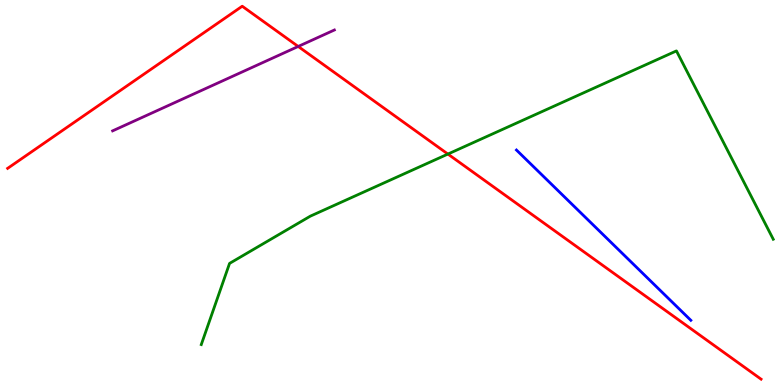[{'lines': ['blue', 'red'], 'intersections': []}, {'lines': ['green', 'red'], 'intersections': [{'x': 5.78, 'y': 6.0}]}, {'lines': ['purple', 'red'], 'intersections': [{'x': 3.85, 'y': 8.79}]}, {'lines': ['blue', 'green'], 'intersections': []}, {'lines': ['blue', 'purple'], 'intersections': []}, {'lines': ['green', 'purple'], 'intersections': []}]